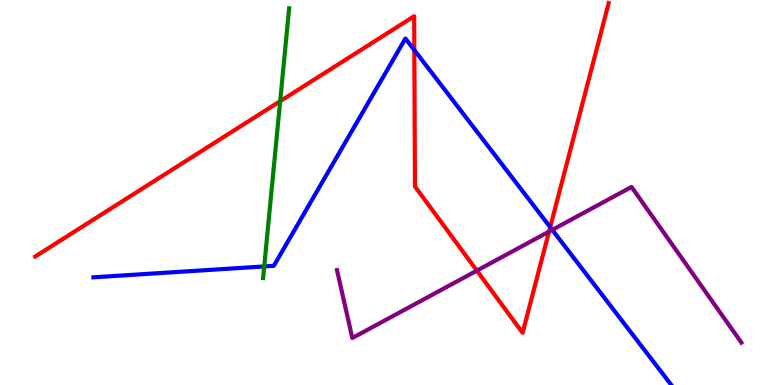[{'lines': ['blue', 'red'], 'intersections': [{'x': 5.35, 'y': 8.7}, {'x': 7.1, 'y': 4.1}]}, {'lines': ['green', 'red'], 'intersections': [{'x': 3.62, 'y': 7.37}]}, {'lines': ['purple', 'red'], 'intersections': [{'x': 6.15, 'y': 2.97}, {'x': 7.08, 'y': 3.98}]}, {'lines': ['blue', 'green'], 'intersections': [{'x': 3.41, 'y': 3.08}]}, {'lines': ['blue', 'purple'], 'intersections': [{'x': 7.13, 'y': 4.03}]}, {'lines': ['green', 'purple'], 'intersections': []}]